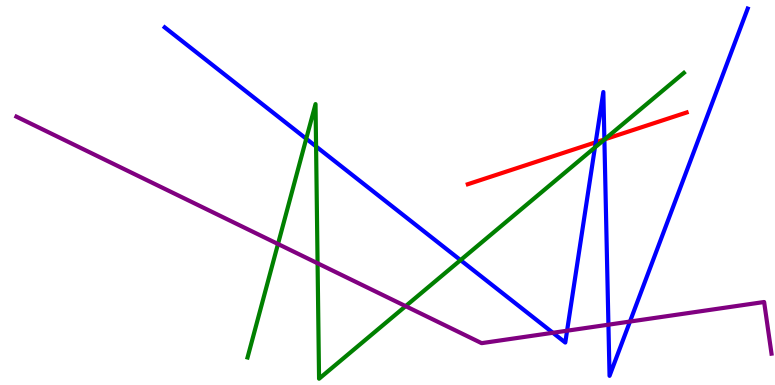[{'lines': ['blue', 'red'], 'intersections': [{'x': 7.69, 'y': 6.3}, {'x': 7.8, 'y': 6.38}]}, {'lines': ['green', 'red'], 'intersections': [{'x': 7.8, 'y': 6.38}]}, {'lines': ['purple', 'red'], 'intersections': []}, {'lines': ['blue', 'green'], 'intersections': [{'x': 3.95, 'y': 6.4}, {'x': 4.08, 'y': 6.2}, {'x': 5.94, 'y': 3.24}, {'x': 7.68, 'y': 6.17}, {'x': 7.8, 'y': 6.38}]}, {'lines': ['blue', 'purple'], 'intersections': [{'x': 7.13, 'y': 1.36}, {'x': 7.32, 'y': 1.41}, {'x': 7.85, 'y': 1.57}, {'x': 8.13, 'y': 1.65}]}, {'lines': ['green', 'purple'], 'intersections': [{'x': 3.59, 'y': 3.66}, {'x': 4.1, 'y': 3.16}, {'x': 5.23, 'y': 2.05}]}]